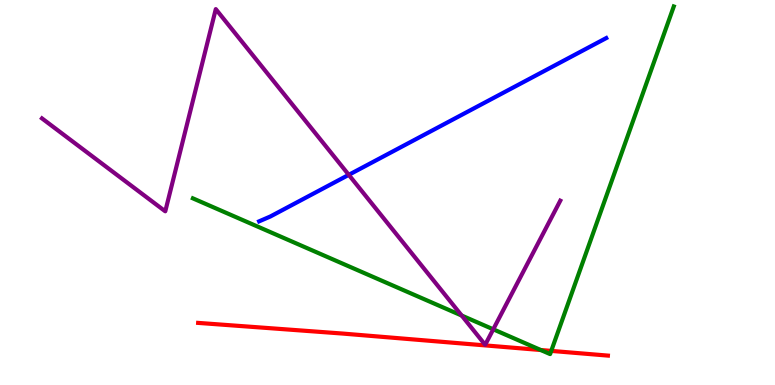[{'lines': ['blue', 'red'], 'intersections': []}, {'lines': ['green', 'red'], 'intersections': [{'x': 6.98, 'y': 0.909}, {'x': 7.11, 'y': 0.886}]}, {'lines': ['purple', 'red'], 'intersections': []}, {'lines': ['blue', 'green'], 'intersections': []}, {'lines': ['blue', 'purple'], 'intersections': [{'x': 4.5, 'y': 5.46}]}, {'lines': ['green', 'purple'], 'intersections': [{'x': 5.96, 'y': 1.8}, {'x': 6.36, 'y': 1.45}]}]